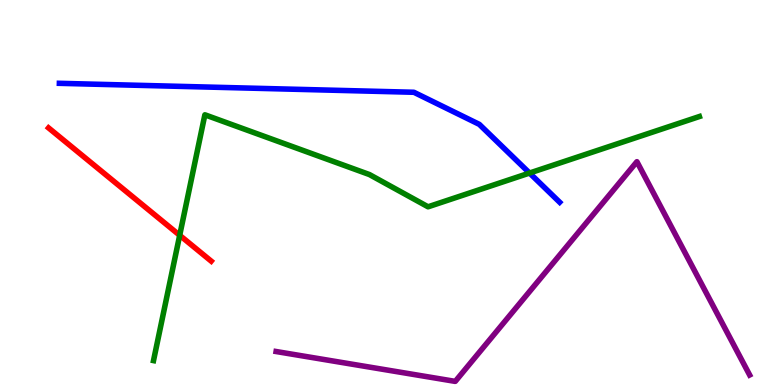[{'lines': ['blue', 'red'], 'intersections': []}, {'lines': ['green', 'red'], 'intersections': [{'x': 2.32, 'y': 3.89}]}, {'lines': ['purple', 'red'], 'intersections': []}, {'lines': ['blue', 'green'], 'intersections': [{'x': 6.83, 'y': 5.51}]}, {'lines': ['blue', 'purple'], 'intersections': []}, {'lines': ['green', 'purple'], 'intersections': []}]